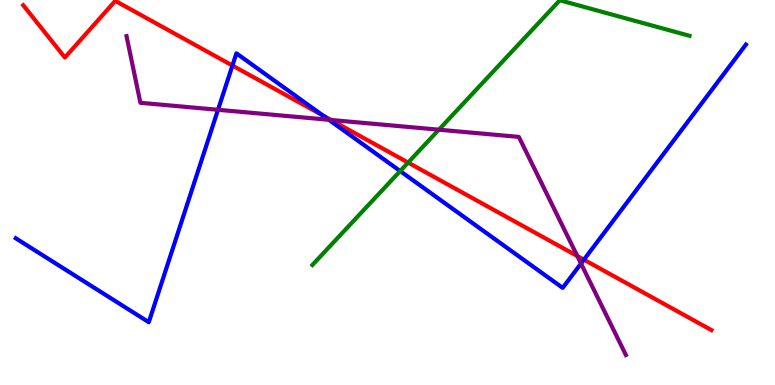[{'lines': ['blue', 'red'], 'intersections': [{'x': 3.0, 'y': 8.3}, {'x': 4.17, 'y': 7.0}, {'x': 7.53, 'y': 3.26}]}, {'lines': ['green', 'red'], 'intersections': [{'x': 5.27, 'y': 5.78}]}, {'lines': ['purple', 'red'], 'intersections': [{'x': 4.27, 'y': 6.88}, {'x': 7.45, 'y': 3.35}]}, {'lines': ['blue', 'green'], 'intersections': [{'x': 5.16, 'y': 5.56}]}, {'lines': ['blue', 'purple'], 'intersections': [{'x': 2.81, 'y': 7.15}, {'x': 4.24, 'y': 6.89}, {'x': 7.5, 'y': 3.15}]}, {'lines': ['green', 'purple'], 'intersections': [{'x': 5.66, 'y': 6.63}]}]